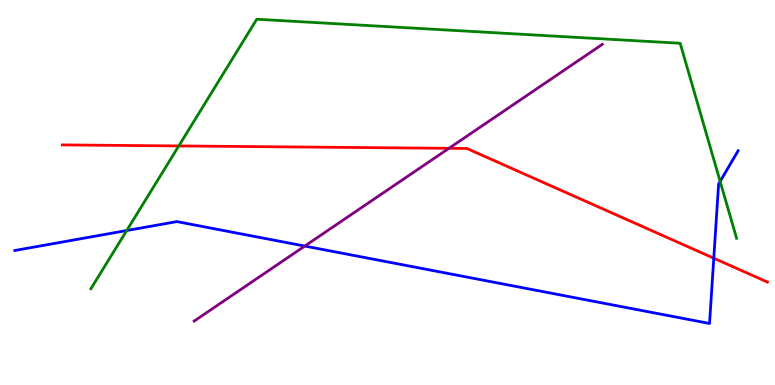[{'lines': ['blue', 'red'], 'intersections': [{'x': 9.21, 'y': 3.29}]}, {'lines': ['green', 'red'], 'intersections': [{'x': 2.31, 'y': 6.21}]}, {'lines': ['purple', 'red'], 'intersections': [{'x': 5.79, 'y': 6.15}]}, {'lines': ['blue', 'green'], 'intersections': [{'x': 1.64, 'y': 4.01}, {'x': 9.29, 'y': 5.29}]}, {'lines': ['blue', 'purple'], 'intersections': [{'x': 3.93, 'y': 3.61}]}, {'lines': ['green', 'purple'], 'intersections': []}]